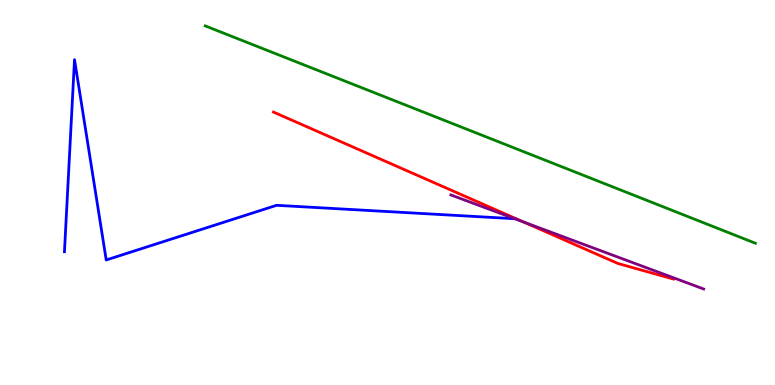[{'lines': ['blue', 'red'], 'intersections': []}, {'lines': ['green', 'red'], 'intersections': []}, {'lines': ['purple', 'red'], 'intersections': [{'x': 6.75, 'y': 4.24}]}, {'lines': ['blue', 'green'], 'intersections': []}, {'lines': ['blue', 'purple'], 'intersections': [{'x': 6.64, 'y': 4.32}]}, {'lines': ['green', 'purple'], 'intersections': []}]